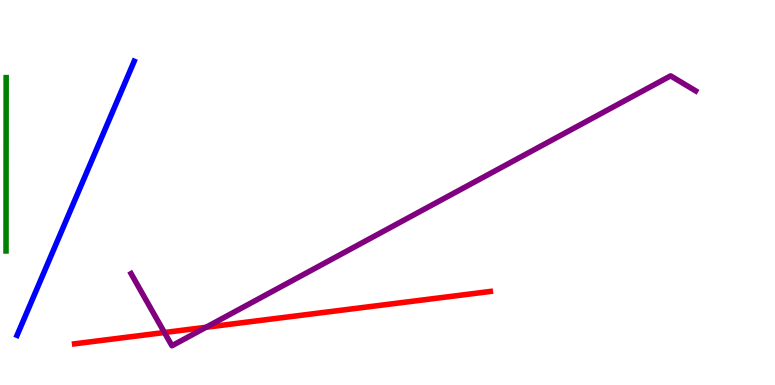[{'lines': ['blue', 'red'], 'intersections': []}, {'lines': ['green', 'red'], 'intersections': []}, {'lines': ['purple', 'red'], 'intersections': [{'x': 2.12, 'y': 1.36}, {'x': 2.66, 'y': 1.5}]}, {'lines': ['blue', 'green'], 'intersections': []}, {'lines': ['blue', 'purple'], 'intersections': []}, {'lines': ['green', 'purple'], 'intersections': []}]